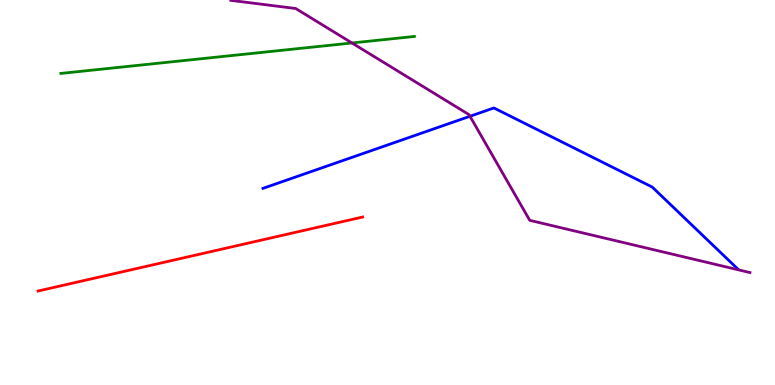[{'lines': ['blue', 'red'], 'intersections': []}, {'lines': ['green', 'red'], 'intersections': []}, {'lines': ['purple', 'red'], 'intersections': []}, {'lines': ['blue', 'green'], 'intersections': []}, {'lines': ['blue', 'purple'], 'intersections': [{'x': 6.06, 'y': 6.98}]}, {'lines': ['green', 'purple'], 'intersections': [{'x': 4.54, 'y': 8.88}]}]